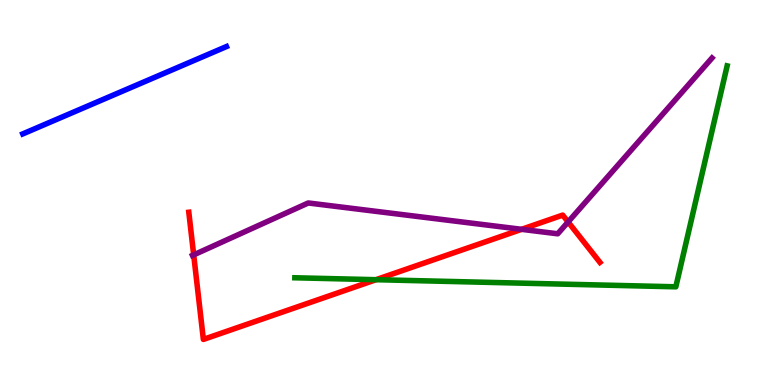[{'lines': ['blue', 'red'], 'intersections': []}, {'lines': ['green', 'red'], 'intersections': [{'x': 4.85, 'y': 2.74}]}, {'lines': ['purple', 'red'], 'intersections': [{'x': 2.5, 'y': 3.38}, {'x': 6.73, 'y': 4.04}, {'x': 7.33, 'y': 4.24}]}, {'lines': ['blue', 'green'], 'intersections': []}, {'lines': ['blue', 'purple'], 'intersections': []}, {'lines': ['green', 'purple'], 'intersections': []}]